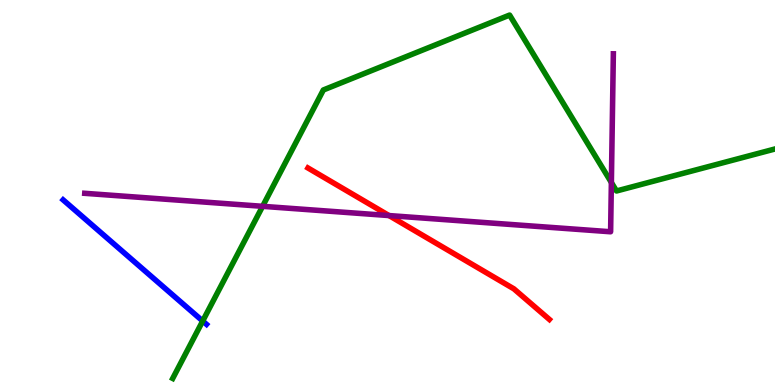[{'lines': ['blue', 'red'], 'intersections': []}, {'lines': ['green', 'red'], 'intersections': []}, {'lines': ['purple', 'red'], 'intersections': [{'x': 5.02, 'y': 4.4}]}, {'lines': ['blue', 'green'], 'intersections': [{'x': 2.62, 'y': 1.66}]}, {'lines': ['blue', 'purple'], 'intersections': []}, {'lines': ['green', 'purple'], 'intersections': [{'x': 3.39, 'y': 4.64}, {'x': 7.89, 'y': 5.26}]}]